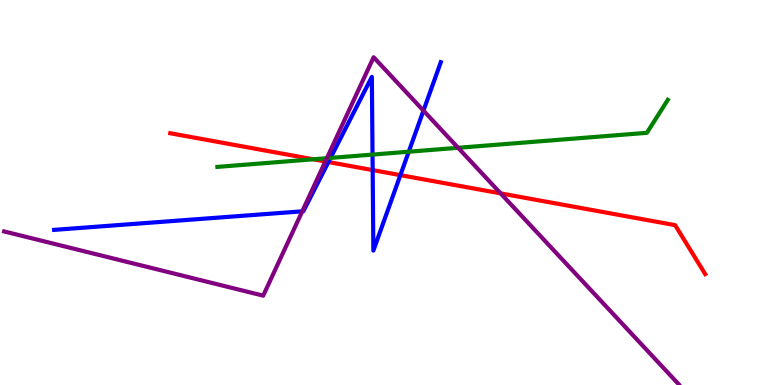[{'lines': ['blue', 'red'], 'intersections': [{'x': 4.24, 'y': 5.79}, {'x': 4.81, 'y': 5.58}, {'x': 5.17, 'y': 5.45}]}, {'lines': ['green', 'red'], 'intersections': [{'x': 4.04, 'y': 5.86}]}, {'lines': ['purple', 'red'], 'intersections': [{'x': 4.2, 'y': 5.81}, {'x': 6.46, 'y': 4.98}]}, {'lines': ['blue', 'green'], 'intersections': [{'x': 4.26, 'y': 5.9}, {'x': 4.81, 'y': 5.98}, {'x': 5.27, 'y': 6.06}]}, {'lines': ['blue', 'purple'], 'intersections': [{'x': 3.9, 'y': 4.51}, {'x': 5.46, 'y': 7.13}]}, {'lines': ['green', 'purple'], 'intersections': [{'x': 4.22, 'y': 5.89}, {'x': 5.91, 'y': 6.16}]}]